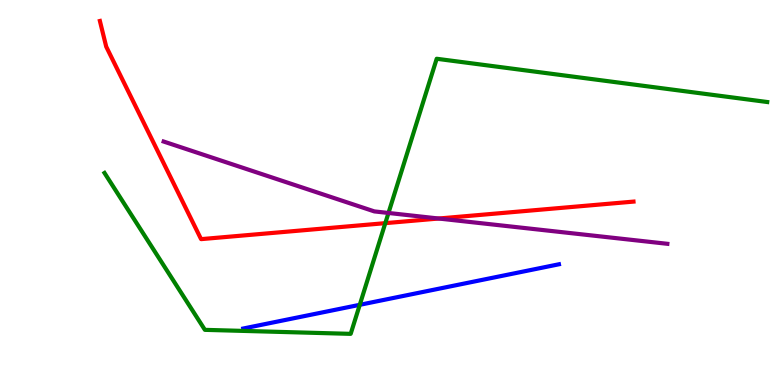[{'lines': ['blue', 'red'], 'intersections': []}, {'lines': ['green', 'red'], 'intersections': [{'x': 4.97, 'y': 4.2}]}, {'lines': ['purple', 'red'], 'intersections': [{'x': 5.66, 'y': 4.32}]}, {'lines': ['blue', 'green'], 'intersections': [{'x': 4.64, 'y': 2.08}]}, {'lines': ['blue', 'purple'], 'intersections': []}, {'lines': ['green', 'purple'], 'intersections': [{'x': 5.01, 'y': 4.47}]}]